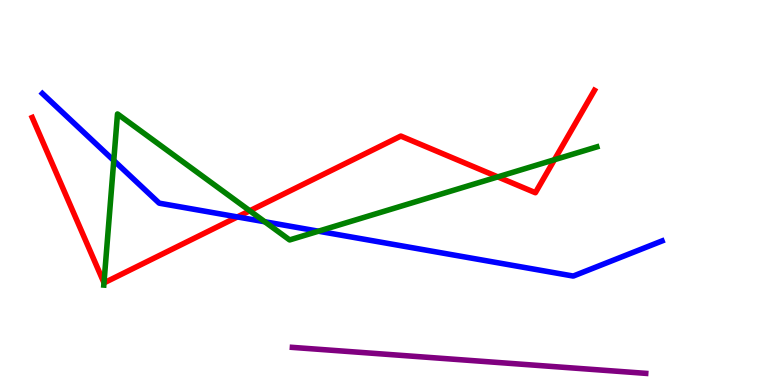[{'lines': ['blue', 'red'], 'intersections': [{'x': 3.06, 'y': 4.37}]}, {'lines': ['green', 'red'], 'intersections': [{'x': 1.34, 'y': 2.65}, {'x': 3.22, 'y': 4.53}, {'x': 6.42, 'y': 5.41}, {'x': 7.15, 'y': 5.85}]}, {'lines': ['purple', 'red'], 'intersections': []}, {'lines': ['blue', 'green'], 'intersections': [{'x': 1.47, 'y': 5.83}, {'x': 3.42, 'y': 4.24}, {'x': 4.11, 'y': 3.99}]}, {'lines': ['blue', 'purple'], 'intersections': []}, {'lines': ['green', 'purple'], 'intersections': []}]